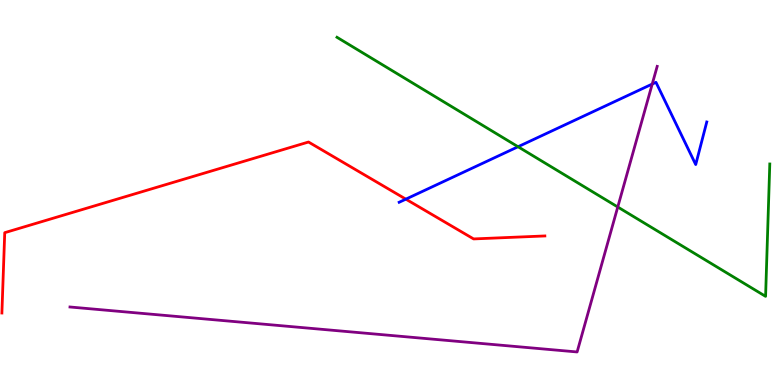[{'lines': ['blue', 'red'], 'intersections': [{'x': 5.24, 'y': 4.83}]}, {'lines': ['green', 'red'], 'intersections': []}, {'lines': ['purple', 'red'], 'intersections': []}, {'lines': ['blue', 'green'], 'intersections': [{'x': 6.68, 'y': 6.19}]}, {'lines': ['blue', 'purple'], 'intersections': [{'x': 8.42, 'y': 7.82}]}, {'lines': ['green', 'purple'], 'intersections': [{'x': 7.97, 'y': 4.62}]}]